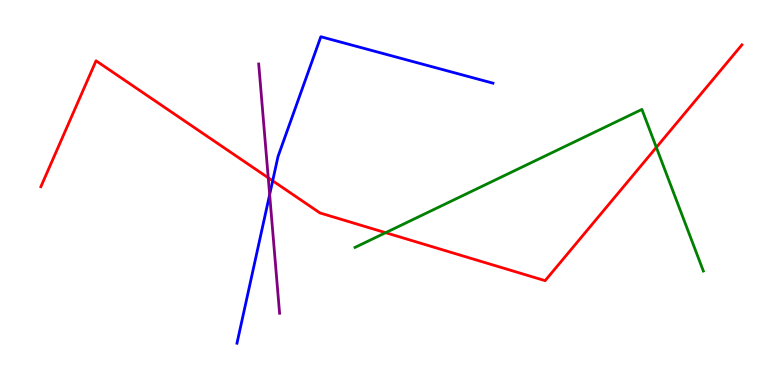[{'lines': ['blue', 'red'], 'intersections': [{'x': 3.52, 'y': 5.3}]}, {'lines': ['green', 'red'], 'intersections': [{'x': 4.98, 'y': 3.96}, {'x': 8.47, 'y': 6.17}]}, {'lines': ['purple', 'red'], 'intersections': [{'x': 3.46, 'y': 5.38}]}, {'lines': ['blue', 'green'], 'intersections': []}, {'lines': ['blue', 'purple'], 'intersections': [{'x': 3.48, 'y': 4.95}]}, {'lines': ['green', 'purple'], 'intersections': []}]